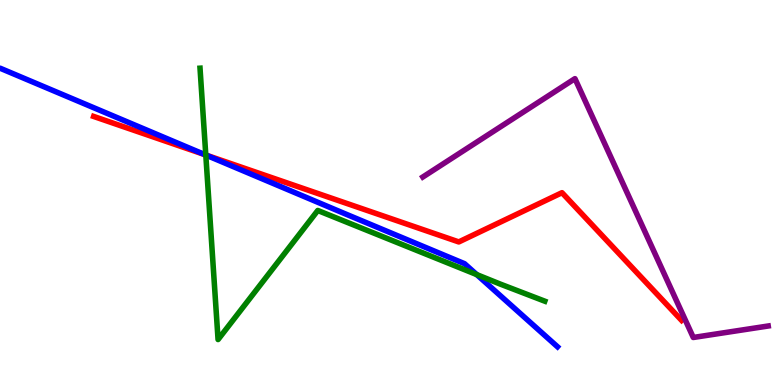[{'lines': ['blue', 'red'], 'intersections': [{'x': 2.65, 'y': 5.98}]}, {'lines': ['green', 'red'], 'intersections': [{'x': 2.66, 'y': 5.97}]}, {'lines': ['purple', 'red'], 'intersections': []}, {'lines': ['blue', 'green'], 'intersections': [{'x': 2.66, 'y': 5.97}, {'x': 6.15, 'y': 2.87}]}, {'lines': ['blue', 'purple'], 'intersections': []}, {'lines': ['green', 'purple'], 'intersections': []}]